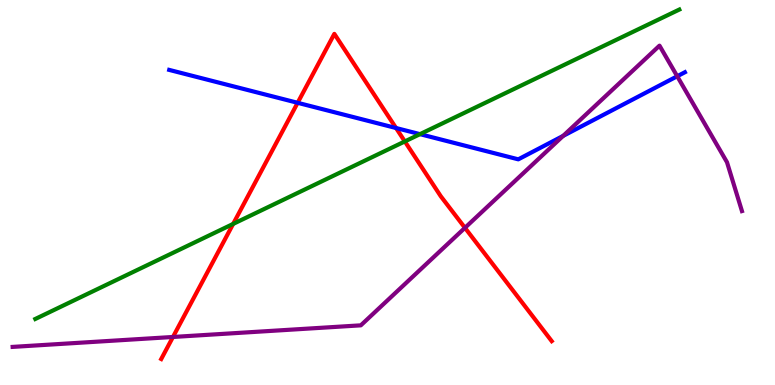[{'lines': ['blue', 'red'], 'intersections': [{'x': 3.84, 'y': 7.33}, {'x': 5.11, 'y': 6.67}]}, {'lines': ['green', 'red'], 'intersections': [{'x': 3.01, 'y': 4.18}, {'x': 5.22, 'y': 6.33}]}, {'lines': ['purple', 'red'], 'intersections': [{'x': 2.23, 'y': 1.25}, {'x': 6.0, 'y': 4.08}]}, {'lines': ['blue', 'green'], 'intersections': [{'x': 5.42, 'y': 6.52}]}, {'lines': ['blue', 'purple'], 'intersections': [{'x': 7.27, 'y': 6.47}, {'x': 8.74, 'y': 8.02}]}, {'lines': ['green', 'purple'], 'intersections': []}]